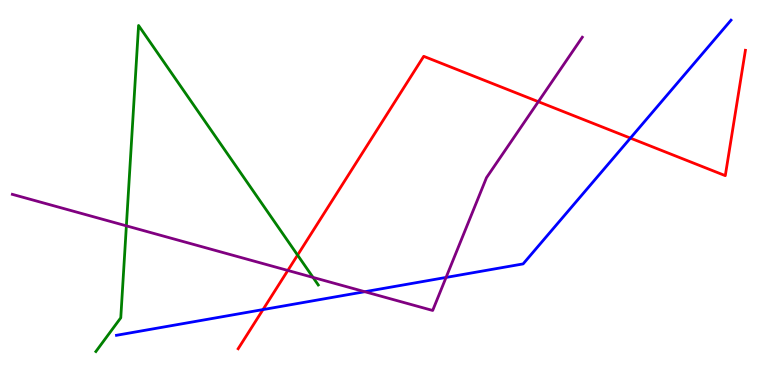[{'lines': ['blue', 'red'], 'intersections': [{'x': 3.39, 'y': 1.96}, {'x': 8.13, 'y': 6.41}]}, {'lines': ['green', 'red'], 'intersections': [{'x': 3.84, 'y': 3.37}]}, {'lines': ['purple', 'red'], 'intersections': [{'x': 3.71, 'y': 2.98}, {'x': 6.95, 'y': 7.36}]}, {'lines': ['blue', 'green'], 'intersections': []}, {'lines': ['blue', 'purple'], 'intersections': [{'x': 4.71, 'y': 2.42}, {'x': 5.76, 'y': 2.79}]}, {'lines': ['green', 'purple'], 'intersections': [{'x': 1.63, 'y': 4.13}, {'x': 4.04, 'y': 2.79}]}]